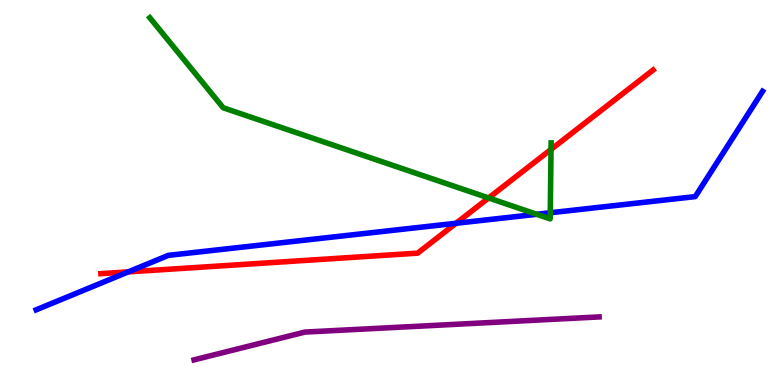[{'lines': ['blue', 'red'], 'intersections': [{'x': 1.65, 'y': 2.94}, {'x': 5.88, 'y': 4.2}]}, {'lines': ['green', 'red'], 'intersections': [{'x': 6.3, 'y': 4.86}, {'x': 7.11, 'y': 6.12}]}, {'lines': ['purple', 'red'], 'intersections': []}, {'lines': ['blue', 'green'], 'intersections': [{'x': 6.93, 'y': 4.43}, {'x': 7.1, 'y': 4.47}]}, {'lines': ['blue', 'purple'], 'intersections': []}, {'lines': ['green', 'purple'], 'intersections': []}]